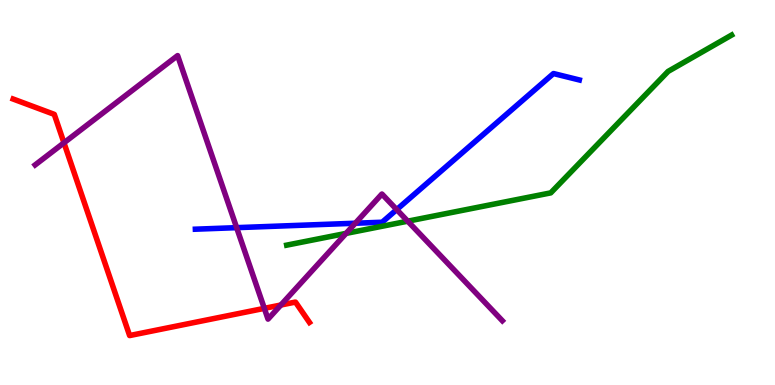[{'lines': ['blue', 'red'], 'intersections': []}, {'lines': ['green', 'red'], 'intersections': []}, {'lines': ['purple', 'red'], 'intersections': [{'x': 0.825, 'y': 6.29}, {'x': 3.41, 'y': 1.99}, {'x': 3.62, 'y': 2.08}]}, {'lines': ['blue', 'green'], 'intersections': []}, {'lines': ['blue', 'purple'], 'intersections': [{'x': 3.05, 'y': 4.09}, {'x': 4.58, 'y': 4.2}, {'x': 5.12, 'y': 4.56}]}, {'lines': ['green', 'purple'], 'intersections': [{'x': 4.47, 'y': 3.94}, {'x': 5.26, 'y': 4.25}]}]